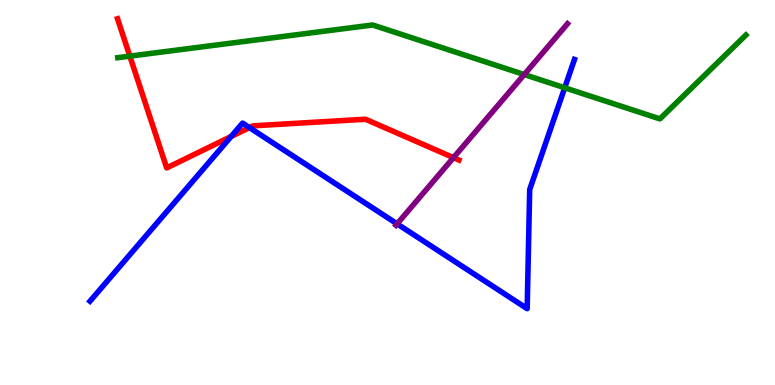[{'lines': ['blue', 'red'], 'intersections': [{'x': 2.98, 'y': 6.46}, {'x': 3.22, 'y': 6.69}]}, {'lines': ['green', 'red'], 'intersections': [{'x': 1.68, 'y': 8.54}]}, {'lines': ['purple', 'red'], 'intersections': [{'x': 5.85, 'y': 5.91}]}, {'lines': ['blue', 'green'], 'intersections': [{'x': 7.29, 'y': 7.72}]}, {'lines': ['blue', 'purple'], 'intersections': [{'x': 5.12, 'y': 4.19}]}, {'lines': ['green', 'purple'], 'intersections': [{'x': 6.76, 'y': 8.06}]}]